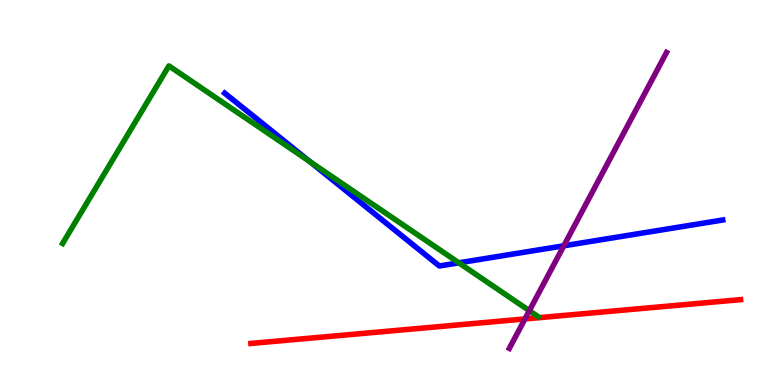[{'lines': ['blue', 'red'], 'intersections': []}, {'lines': ['green', 'red'], 'intersections': []}, {'lines': ['purple', 'red'], 'intersections': [{'x': 6.77, 'y': 1.72}]}, {'lines': ['blue', 'green'], 'intersections': [{'x': 4.0, 'y': 5.8}, {'x': 5.92, 'y': 3.17}]}, {'lines': ['blue', 'purple'], 'intersections': [{'x': 7.28, 'y': 3.62}]}, {'lines': ['green', 'purple'], 'intersections': [{'x': 6.83, 'y': 1.93}]}]